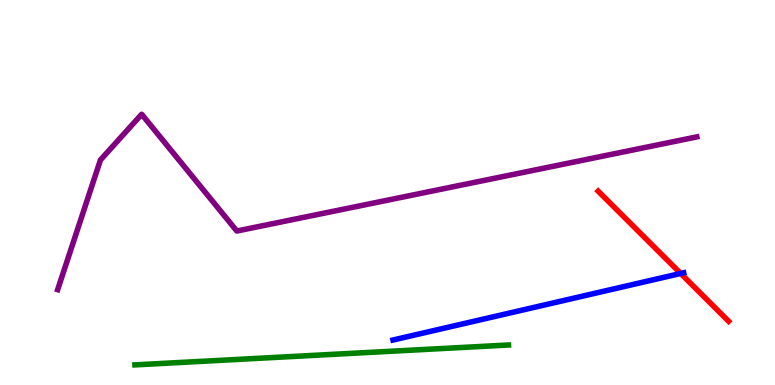[{'lines': ['blue', 'red'], 'intersections': [{'x': 8.78, 'y': 2.9}]}, {'lines': ['green', 'red'], 'intersections': []}, {'lines': ['purple', 'red'], 'intersections': []}, {'lines': ['blue', 'green'], 'intersections': []}, {'lines': ['blue', 'purple'], 'intersections': []}, {'lines': ['green', 'purple'], 'intersections': []}]